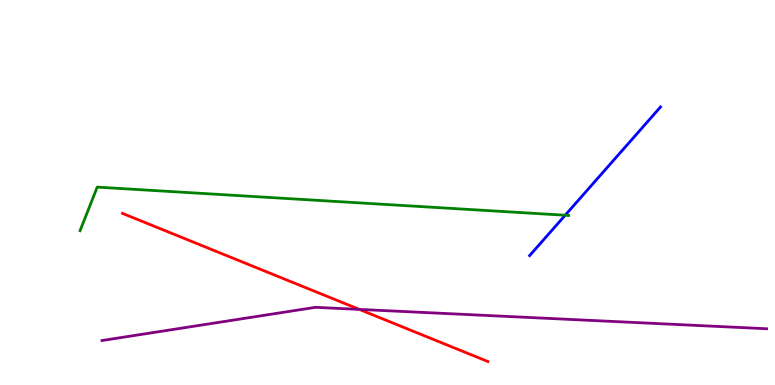[{'lines': ['blue', 'red'], 'intersections': []}, {'lines': ['green', 'red'], 'intersections': []}, {'lines': ['purple', 'red'], 'intersections': [{'x': 4.64, 'y': 1.96}]}, {'lines': ['blue', 'green'], 'intersections': [{'x': 7.29, 'y': 4.41}]}, {'lines': ['blue', 'purple'], 'intersections': []}, {'lines': ['green', 'purple'], 'intersections': []}]